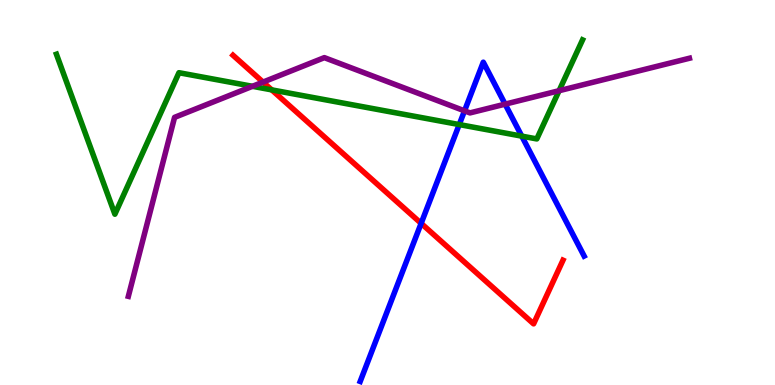[{'lines': ['blue', 'red'], 'intersections': [{'x': 5.43, 'y': 4.2}]}, {'lines': ['green', 'red'], 'intersections': [{'x': 3.51, 'y': 7.67}]}, {'lines': ['purple', 'red'], 'intersections': [{'x': 3.39, 'y': 7.87}]}, {'lines': ['blue', 'green'], 'intersections': [{'x': 5.93, 'y': 6.76}, {'x': 6.73, 'y': 6.46}]}, {'lines': ['blue', 'purple'], 'intersections': [{'x': 5.99, 'y': 7.12}, {'x': 6.52, 'y': 7.29}]}, {'lines': ['green', 'purple'], 'intersections': [{'x': 3.26, 'y': 7.76}, {'x': 7.21, 'y': 7.64}]}]